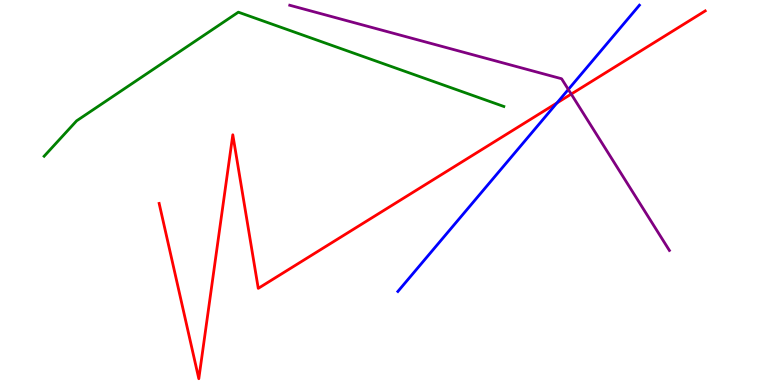[{'lines': ['blue', 'red'], 'intersections': [{'x': 7.19, 'y': 7.33}]}, {'lines': ['green', 'red'], 'intersections': []}, {'lines': ['purple', 'red'], 'intersections': [{'x': 7.37, 'y': 7.56}]}, {'lines': ['blue', 'green'], 'intersections': []}, {'lines': ['blue', 'purple'], 'intersections': [{'x': 7.33, 'y': 7.68}]}, {'lines': ['green', 'purple'], 'intersections': []}]